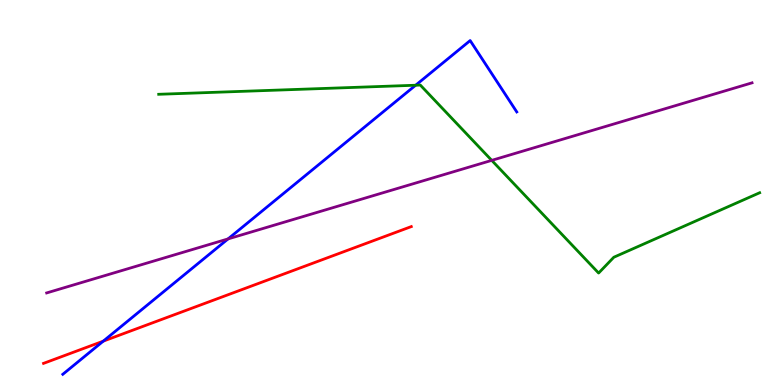[{'lines': ['blue', 'red'], 'intersections': [{'x': 1.33, 'y': 1.14}]}, {'lines': ['green', 'red'], 'intersections': []}, {'lines': ['purple', 'red'], 'intersections': []}, {'lines': ['blue', 'green'], 'intersections': [{'x': 5.36, 'y': 7.79}]}, {'lines': ['blue', 'purple'], 'intersections': [{'x': 2.94, 'y': 3.79}]}, {'lines': ['green', 'purple'], 'intersections': [{'x': 6.34, 'y': 5.83}]}]